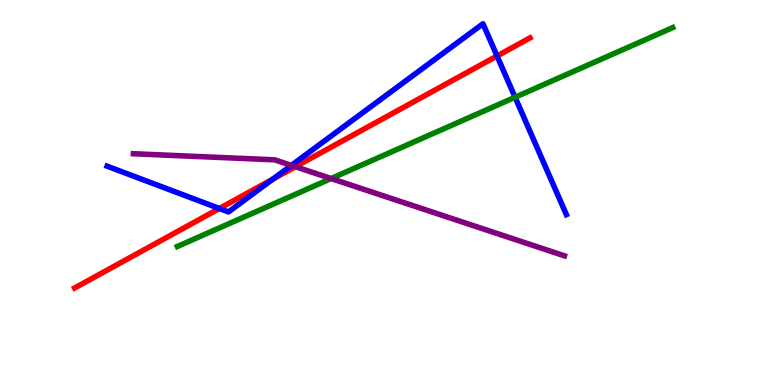[{'lines': ['blue', 'red'], 'intersections': [{'x': 2.83, 'y': 4.58}, {'x': 3.52, 'y': 5.35}, {'x': 6.41, 'y': 8.55}]}, {'lines': ['green', 'red'], 'intersections': []}, {'lines': ['purple', 'red'], 'intersections': [{'x': 3.81, 'y': 5.67}]}, {'lines': ['blue', 'green'], 'intersections': [{'x': 6.65, 'y': 7.47}]}, {'lines': ['blue', 'purple'], 'intersections': [{'x': 3.76, 'y': 5.7}]}, {'lines': ['green', 'purple'], 'intersections': [{'x': 4.27, 'y': 5.36}]}]